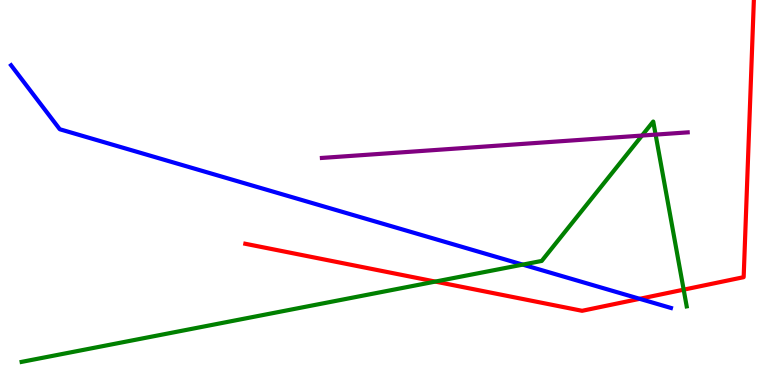[{'lines': ['blue', 'red'], 'intersections': [{'x': 8.25, 'y': 2.24}]}, {'lines': ['green', 'red'], 'intersections': [{'x': 5.62, 'y': 2.69}, {'x': 8.82, 'y': 2.48}]}, {'lines': ['purple', 'red'], 'intersections': []}, {'lines': ['blue', 'green'], 'intersections': [{'x': 6.74, 'y': 3.13}]}, {'lines': ['blue', 'purple'], 'intersections': []}, {'lines': ['green', 'purple'], 'intersections': [{'x': 8.28, 'y': 6.48}, {'x': 8.46, 'y': 6.5}]}]